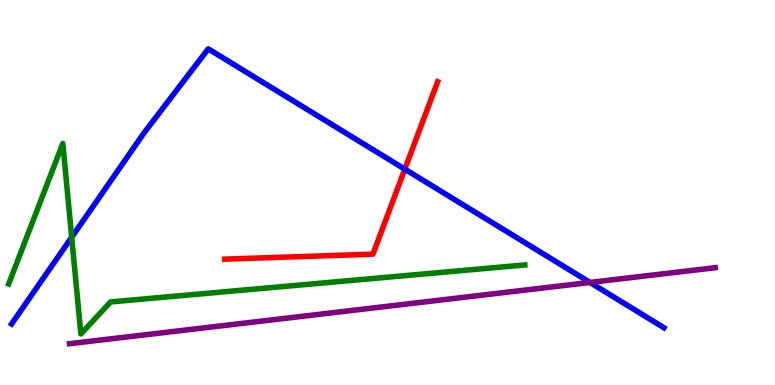[{'lines': ['blue', 'red'], 'intersections': [{'x': 5.22, 'y': 5.61}]}, {'lines': ['green', 'red'], 'intersections': []}, {'lines': ['purple', 'red'], 'intersections': []}, {'lines': ['blue', 'green'], 'intersections': [{'x': 0.925, 'y': 3.84}]}, {'lines': ['blue', 'purple'], 'intersections': [{'x': 7.61, 'y': 2.66}]}, {'lines': ['green', 'purple'], 'intersections': []}]